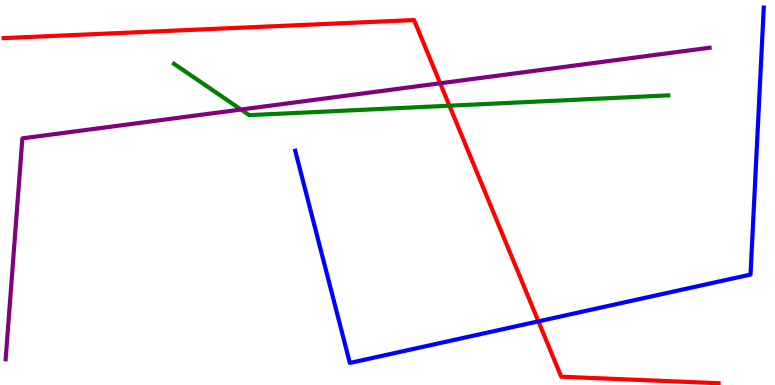[{'lines': ['blue', 'red'], 'intersections': [{'x': 6.95, 'y': 1.65}]}, {'lines': ['green', 'red'], 'intersections': [{'x': 5.8, 'y': 7.25}]}, {'lines': ['purple', 'red'], 'intersections': [{'x': 5.68, 'y': 7.84}]}, {'lines': ['blue', 'green'], 'intersections': []}, {'lines': ['blue', 'purple'], 'intersections': []}, {'lines': ['green', 'purple'], 'intersections': [{'x': 3.11, 'y': 7.15}]}]